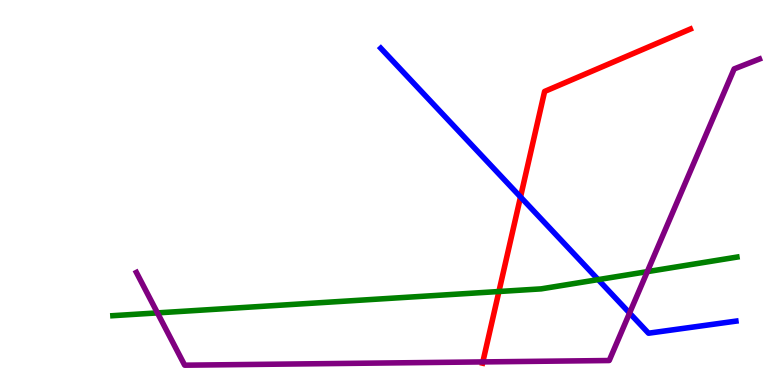[{'lines': ['blue', 'red'], 'intersections': [{'x': 6.72, 'y': 4.88}]}, {'lines': ['green', 'red'], 'intersections': [{'x': 6.44, 'y': 2.43}]}, {'lines': ['purple', 'red'], 'intersections': [{'x': 6.23, 'y': 0.6}]}, {'lines': ['blue', 'green'], 'intersections': [{'x': 7.72, 'y': 2.74}]}, {'lines': ['blue', 'purple'], 'intersections': [{'x': 8.12, 'y': 1.87}]}, {'lines': ['green', 'purple'], 'intersections': [{'x': 2.03, 'y': 1.87}, {'x': 8.35, 'y': 2.94}]}]